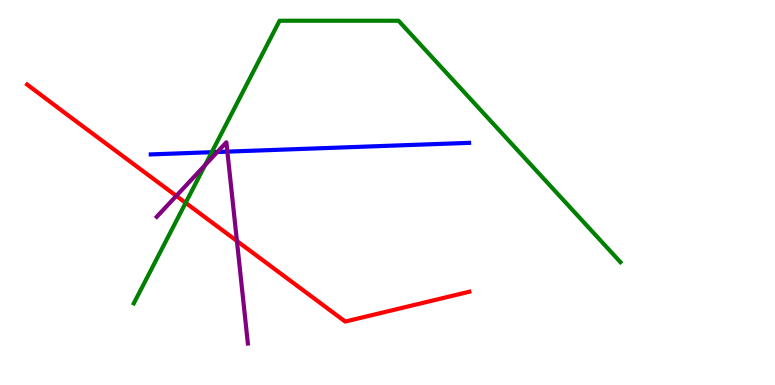[{'lines': ['blue', 'red'], 'intersections': []}, {'lines': ['green', 'red'], 'intersections': [{'x': 2.4, 'y': 4.73}]}, {'lines': ['purple', 'red'], 'intersections': [{'x': 2.27, 'y': 4.91}, {'x': 3.06, 'y': 3.74}]}, {'lines': ['blue', 'green'], 'intersections': [{'x': 2.73, 'y': 6.05}]}, {'lines': ['blue', 'purple'], 'intersections': [{'x': 2.8, 'y': 6.05}, {'x': 2.93, 'y': 6.06}]}, {'lines': ['green', 'purple'], 'intersections': [{'x': 2.65, 'y': 5.71}]}]